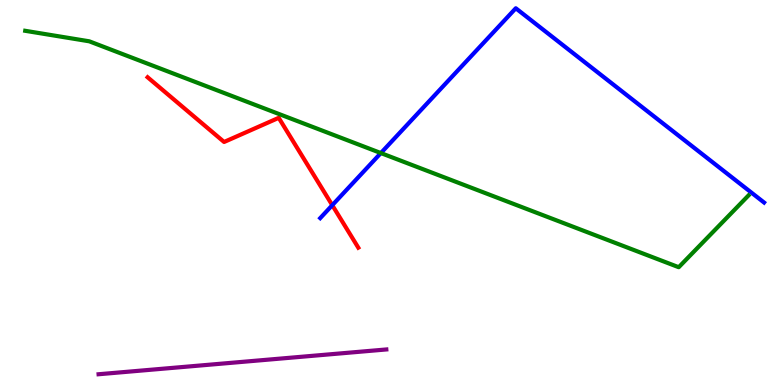[{'lines': ['blue', 'red'], 'intersections': [{'x': 4.29, 'y': 4.67}]}, {'lines': ['green', 'red'], 'intersections': []}, {'lines': ['purple', 'red'], 'intersections': []}, {'lines': ['blue', 'green'], 'intersections': [{'x': 4.91, 'y': 6.02}]}, {'lines': ['blue', 'purple'], 'intersections': []}, {'lines': ['green', 'purple'], 'intersections': []}]